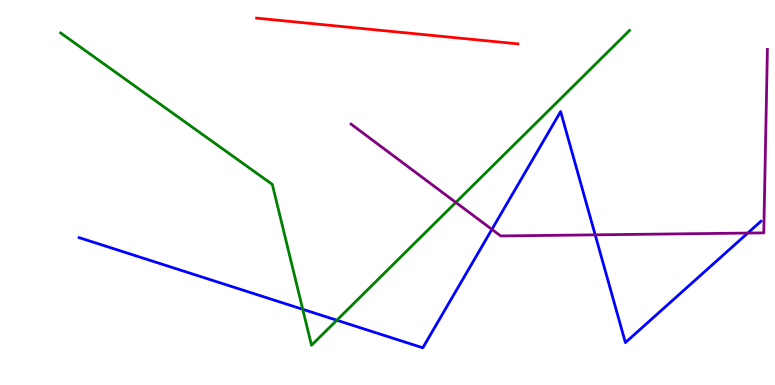[{'lines': ['blue', 'red'], 'intersections': []}, {'lines': ['green', 'red'], 'intersections': []}, {'lines': ['purple', 'red'], 'intersections': []}, {'lines': ['blue', 'green'], 'intersections': [{'x': 3.91, 'y': 1.97}, {'x': 4.35, 'y': 1.68}]}, {'lines': ['blue', 'purple'], 'intersections': [{'x': 6.35, 'y': 4.04}, {'x': 7.68, 'y': 3.9}, {'x': 9.65, 'y': 3.95}]}, {'lines': ['green', 'purple'], 'intersections': [{'x': 5.88, 'y': 4.74}]}]